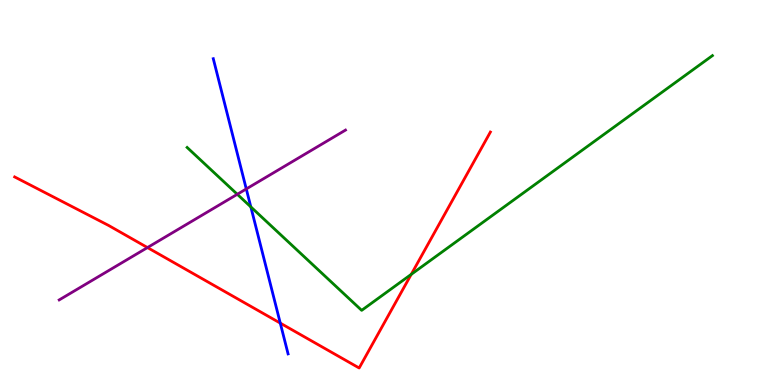[{'lines': ['blue', 'red'], 'intersections': [{'x': 3.62, 'y': 1.61}]}, {'lines': ['green', 'red'], 'intersections': [{'x': 5.31, 'y': 2.87}]}, {'lines': ['purple', 'red'], 'intersections': [{'x': 1.9, 'y': 3.57}]}, {'lines': ['blue', 'green'], 'intersections': [{'x': 3.24, 'y': 4.63}]}, {'lines': ['blue', 'purple'], 'intersections': [{'x': 3.18, 'y': 5.09}]}, {'lines': ['green', 'purple'], 'intersections': [{'x': 3.06, 'y': 4.95}]}]